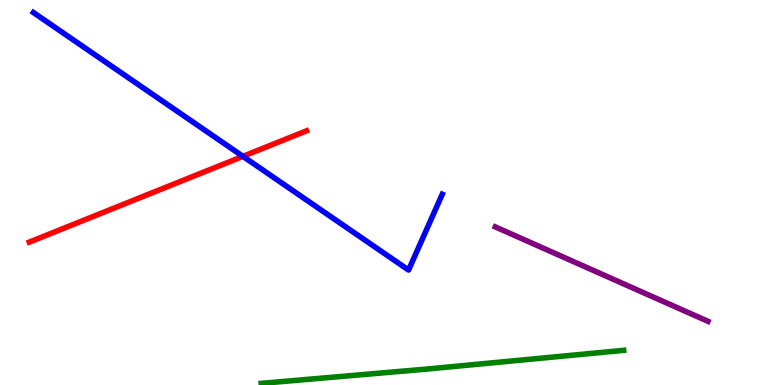[{'lines': ['blue', 'red'], 'intersections': [{'x': 3.13, 'y': 5.94}]}, {'lines': ['green', 'red'], 'intersections': []}, {'lines': ['purple', 'red'], 'intersections': []}, {'lines': ['blue', 'green'], 'intersections': []}, {'lines': ['blue', 'purple'], 'intersections': []}, {'lines': ['green', 'purple'], 'intersections': []}]